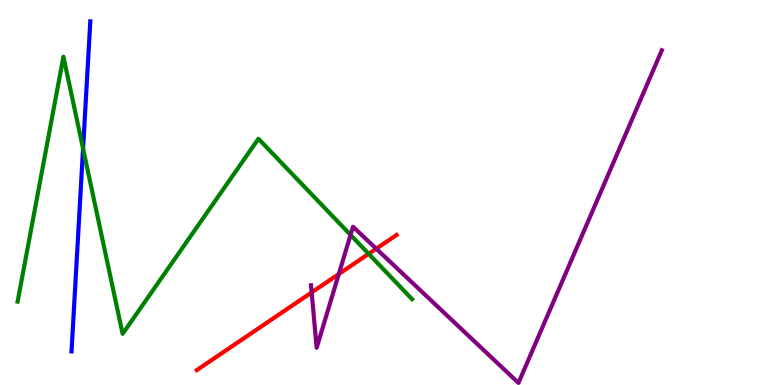[{'lines': ['blue', 'red'], 'intersections': []}, {'lines': ['green', 'red'], 'intersections': [{'x': 4.76, 'y': 3.41}]}, {'lines': ['purple', 'red'], 'intersections': [{'x': 4.02, 'y': 2.41}, {'x': 4.37, 'y': 2.88}, {'x': 4.85, 'y': 3.54}]}, {'lines': ['blue', 'green'], 'intersections': [{'x': 1.07, 'y': 6.14}]}, {'lines': ['blue', 'purple'], 'intersections': []}, {'lines': ['green', 'purple'], 'intersections': [{'x': 4.52, 'y': 3.9}]}]